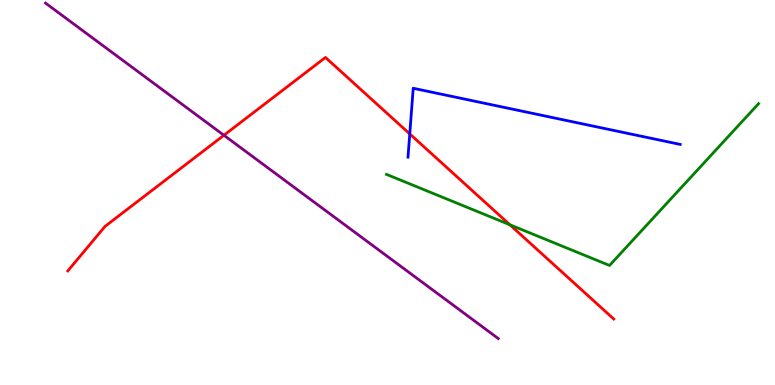[{'lines': ['blue', 'red'], 'intersections': [{'x': 5.29, 'y': 6.52}]}, {'lines': ['green', 'red'], 'intersections': [{'x': 6.58, 'y': 4.16}]}, {'lines': ['purple', 'red'], 'intersections': [{'x': 2.89, 'y': 6.49}]}, {'lines': ['blue', 'green'], 'intersections': []}, {'lines': ['blue', 'purple'], 'intersections': []}, {'lines': ['green', 'purple'], 'intersections': []}]